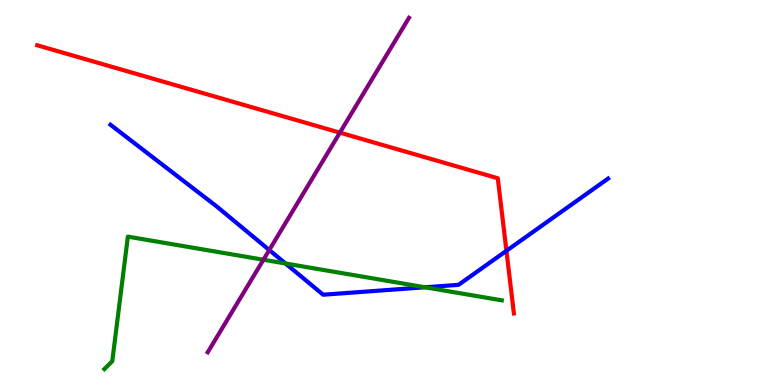[{'lines': ['blue', 'red'], 'intersections': [{'x': 6.53, 'y': 3.49}]}, {'lines': ['green', 'red'], 'intersections': []}, {'lines': ['purple', 'red'], 'intersections': [{'x': 4.39, 'y': 6.55}]}, {'lines': ['blue', 'green'], 'intersections': [{'x': 3.68, 'y': 3.16}, {'x': 5.48, 'y': 2.54}]}, {'lines': ['blue', 'purple'], 'intersections': [{'x': 3.47, 'y': 3.51}]}, {'lines': ['green', 'purple'], 'intersections': [{'x': 3.4, 'y': 3.25}]}]